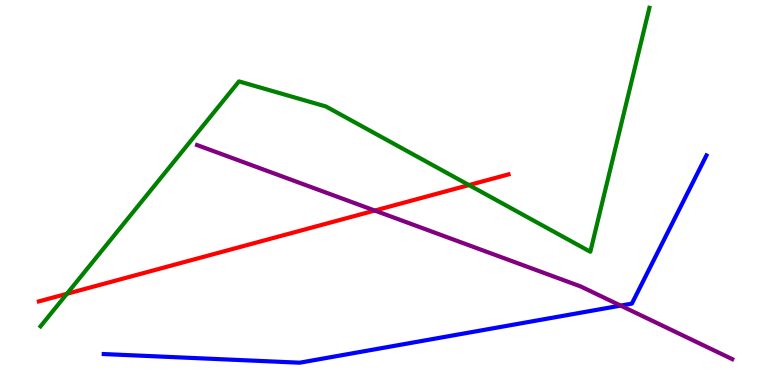[{'lines': ['blue', 'red'], 'intersections': []}, {'lines': ['green', 'red'], 'intersections': [{'x': 0.863, 'y': 2.37}, {'x': 6.05, 'y': 5.19}]}, {'lines': ['purple', 'red'], 'intersections': [{'x': 4.84, 'y': 4.53}]}, {'lines': ['blue', 'green'], 'intersections': []}, {'lines': ['blue', 'purple'], 'intersections': [{'x': 8.01, 'y': 2.06}]}, {'lines': ['green', 'purple'], 'intersections': []}]